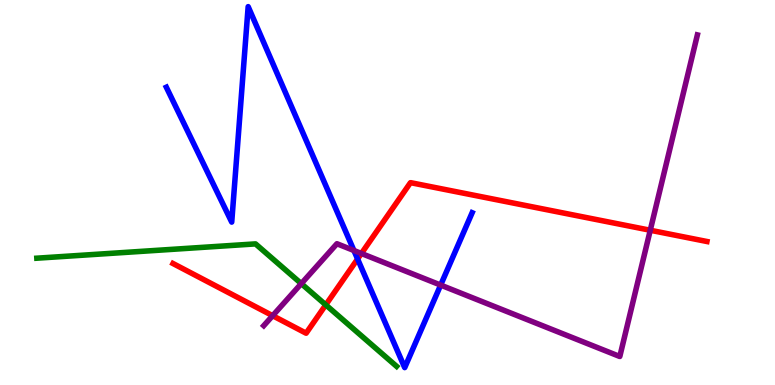[{'lines': ['blue', 'red'], 'intersections': [{'x': 4.61, 'y': 3.27}]}, {'lines': ['green', 'red'], 'intersections': [{'x': 4.2, 'y': 2.08}]}, {'lines': ['purple', 'red'], 'intersections': [{'x': 3.52, 'y': 1.8}, {'x': 4.66, 'y': 3.42}, {'x': 8.39, 'y': 4.02}]}, {'lines': ['blue', 'green'], 'intersections': []}, {'lines': ['blue', 'purple'], 'intersections': [{'x': 4.57, 'y': 3.49}, {'x': 5.69, 'y': 2.6}]}, {'lines': ['green', 'purple'], 'intersections': [{'x': 3.89, 'y': 2.63}]}]